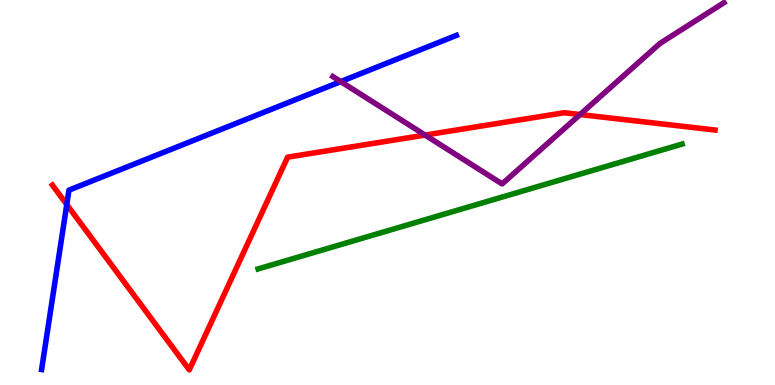[{'lines': ['blue', 'red'], 'intersections': [{'x': 0.861, 'y': 4.69}]}, {'lines': ['green', 'red'], 'intersections': []}, {'lines': ['purple', 'red'], 'intersections': [{'x': 5.49, 'y': 6.49}, {'x': 7.48, 'y': 7.02}]}, {'lines': ['blue', 'green'], 'intersections': []}, {'lines': ['blue', 'purple'], 'intersections': [{'x': 4.4, 'y': 7.88}]}, {'lines': ['green', 'purple'], 'intersections': []}]